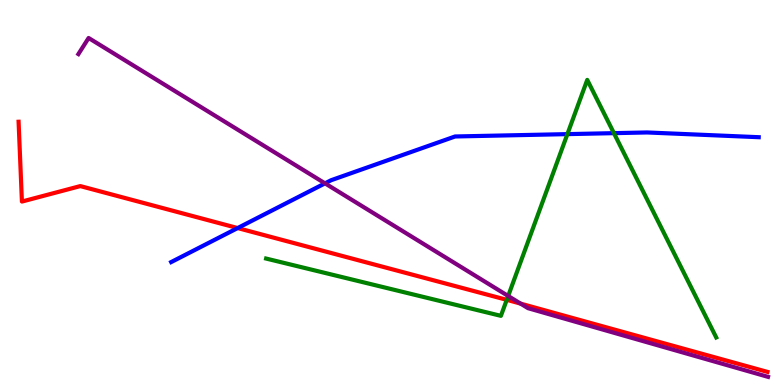[{'lines': ['blue', 'red'], 'intersections': [{'x': 3.07, 'y': 4.08}]}, {'lines': ['green', 'red'], 'intersections': [{'x': 6.54, 'y': 2.21}]}, {'lines': ['purple', 'red'], 'intersections': [{'x': 6.72, 'y': 2.11}]}, {'lines': ['blue', 'green'], 'intersections': [{'x': 7.32, 'y': 6.52}, {'x': 7.92, 'y': 6.54}]}, {'lines': ['blue', 'purple'], 'intersections': [{'x': 4.19, 'y': 5.24}]}, {'lines': ['green', 'purple'], 'intersections': [{'x': 6.56, 'y': 2.31}]}]